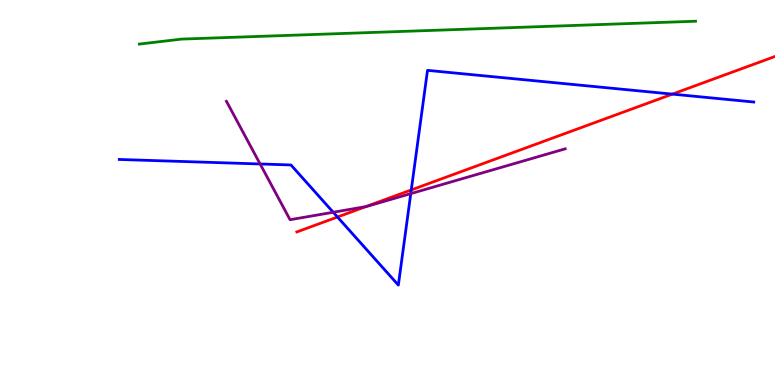[{'lines': ['blue', 'red'], 'intersections': [{'x': 4.35, 'y': 4.36}, {'x': 5.31, 'y': 5.07}, {'x': 8.68, 'y': 7.56}]}, {'lines': ['green', 'red'], 'intersections': []}, {'lines': ['purple', 'red'], 'intersections': [{'x': 4.72, 'y': 4.63}]}, {'lines': ['blue', 'green'], 'intersections': []}, {'lines': ['blue', 'purple'], 'intersections': [{'x': 3.36, 'y': 5.74}, {'x': 4.3, 'y': 4.49}, {'x': 5.3, 'y': 4.97}]}, {'lines': ['green', 'purple'], 'intersections': []}]